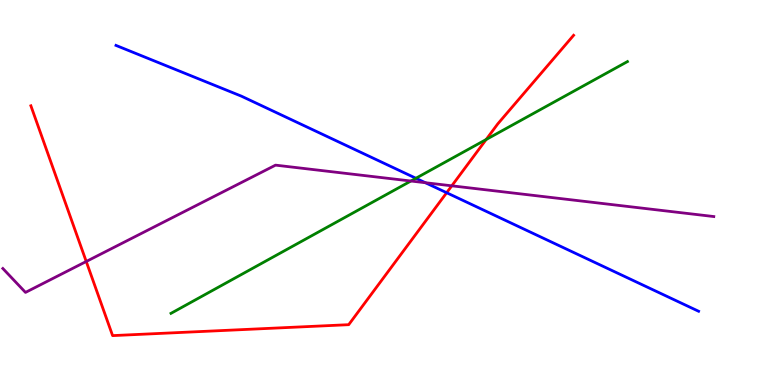[{'lines': ['blue', 'red'], 'intersections': [{'x': 5.76, 'y': 4.99}]}, {'lines': ['green', 'red'], 'intersections': [{'x': 6.27, 'y': 6.38}]}, {'lines': ['purple', 'red'], 'intersections': [{'x': 1.11, 'y': 3.21}, {'x': 5.83, 'y': 5.17}]}, {'lines': ['blue', 'green'], 'intersections': [{'x': 5.37, 'y': 5.37}]}, {'lines': ['blue', 'purple'], 'intersections': [{'x': 5.49, 'y': 5.25}]}, {'lines': ['green', 'purple'], 'intersections': [{'x': 5.3, 'y': 5.3}]}]